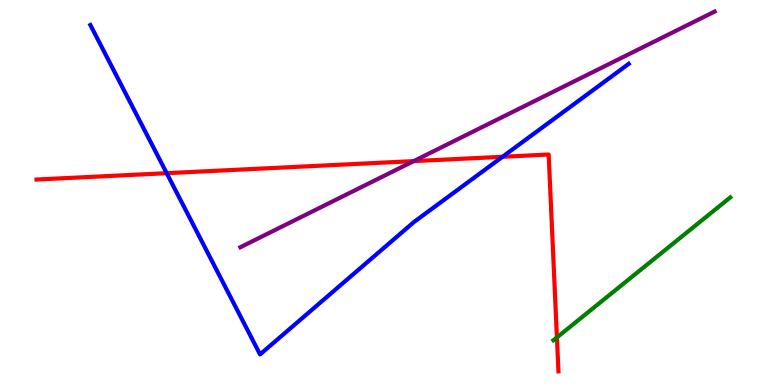[{'lines': ['blue', 'red'], 'intersections': [{'x': 2.15, 'y': 5.5}, {'x': 6.48, 'y': 5.93}]}, {'lines': ['green', 'red'], 'intersections': [{'x': 7.19, 'y': 1.24}]}, {'lines': ['purple', 'red'], 'intersections': [{'x': 5.34, 'y': 5.82}]}, {'lines': ['blue', 'green'], 'intersections': []}, {'lines': ['blue', 'purple'], 'intersections': []}, {'lines': ['green', 'purple'], 'intersections': []}]